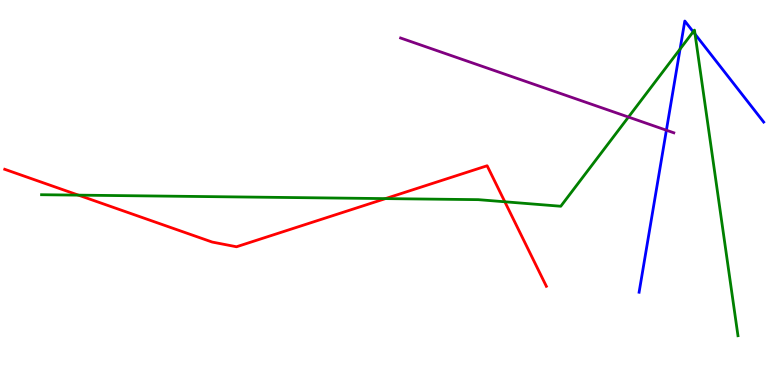[{'lines': ['blue', 'red'], 'intersections': []}, {'lines': ['green', 'red'], 'intersections': [{'x': 1.01, 'y': 4.93}, {'x': 4.97, 'y': 4.84}, {'x': 6.51, 'y': 4.76}]}, {'lines': ['purple', 'red'], 'intersections': []}, {'lines': ['blue', 'green'], 'intersections': [{'x': 8.78, 'y': 8.73}, {'x': 8.94, 'y': 9.17}, {'x': 8.97, 'y': 9.11}]}, {'lines': ['blue', 'purple'], 'intersections': [{'x': 8.6, 'y': 6.62}]}, {'lines': ['green', 'purple'], 'intersections': [{'x': 8.11, 'y': 6.96}]}]